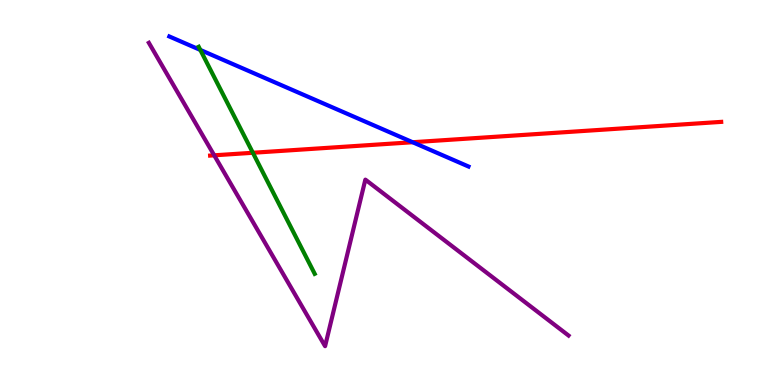[{'lines': ['blue', 'red'], 'intersections': [{'x': 5.32, 'y': 6.31}]}, {'lines': ['green', 'red'], 'intersections': [{'x': 3.26, 'y': 6.03}]}, {'lines': ['purple', 'red'], 'intersections': [{'x': 2.76, 'y': 5.97}]}, {'lines': ['blue', 'green'], 'intersections': [{'x': 2.58, 'y': 8.7}]}, {'lines': ['blue', 'purple'], 'intersections': []}, {'lines': ['green', 'purple'], 'intersections': []}]